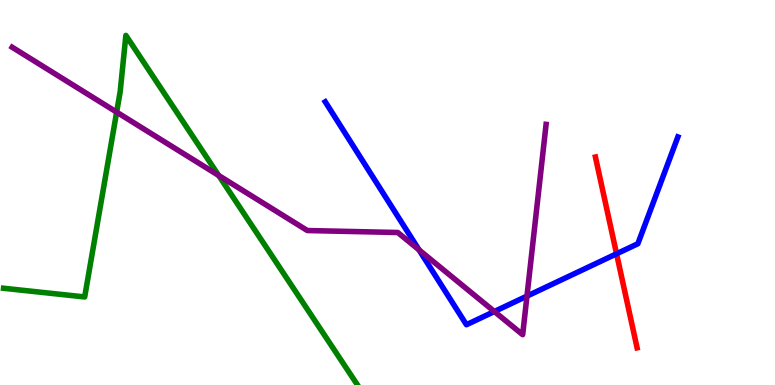[{'lines': ['blue', 'red'], 'intersections': [{'x': 7.96, 'y': 3.41}]}, {'lines': ['green', 'red'], 'intersections': []}, {'lines': ['purple', 'red'], 'intersections': []}, {'lines': ['blue', 'green'], 'intersections': []}, {'lines': ['blue', 'purple'], 'intersections': [{'x': 5.41, 'y': 3.51}, {'x': 6.38, 'y': 1.91}, {'x': 6.8, 'y': 2.31}]}, {'lines': ['green', 'purple'], 'intersections': [{'x': 1.51, 'y': 7.09}, {'x': 2.82, 'y': 5.44}]}]